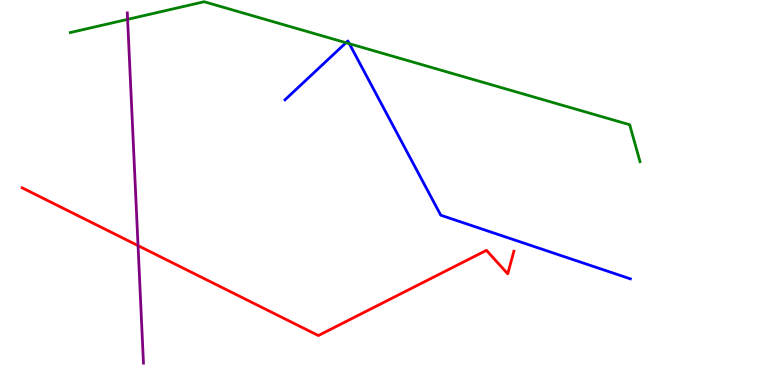[{'lines': ['blue', 'red'], 'intersections': []}, {'lines': ['green', 'red'], 'intersections': []}, {'lines': ['purple', 'red'], 'intersections': [{'x': 1.78, 'y': 3.62}]}, {'lines': ['blue', 'green'], 'intersections': [{'x': 4.46, 'y': 8.89}, {'x': 4.51, 'y': 8.87}]}, {'lines': ['blue', 'purple'], 'intersections': []}, {'lines': ['green', 'purple'], 'intersections': [{'x': 1.65, 'y': 9.5}]}]